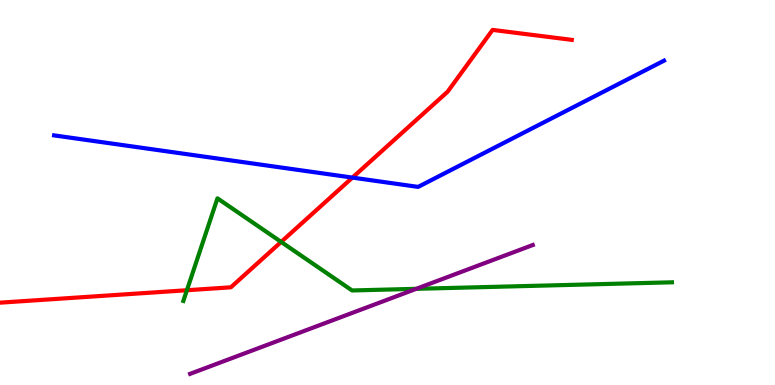[{'lines': ['blue', 'red'], 'intersections': [{'x': 4.55, 'y': 5.39}]}, {'lines': ['green', 'red'], 'intersections': [{'x': 2.41, 'y': 2.46}, {'x': 3.63, 'y': 3.72}]}, {'lines': ['purple', 'red'], 'intersections': []}, {'lines': ['blue', 'green'], 'intersections': []}, {'lines': ['blue', 'purple'], 'intersections': []}, {'lines': ['green', 'purple'], 'intersections': [{'x': 5.37, 'y': 2.5}]}]